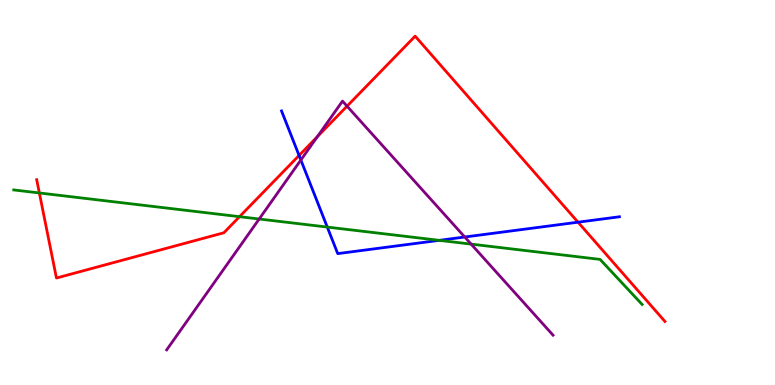[{'lines': ['blue', 'red'], 'intersections': [{'x': 3.86, 'y': 5.96}, {'x': 7.46, 'y': 4.23}]}, {'lines': ['green', 'red'], 'intersections': [{'x': 0.508, 'y': 4.99}, {'x': 3.09, 'y': 4.37}]}, {'lines': ['purple', 'red'], 'intersections': [{'x': 4.1, 'y': 6.45}, {'x': 4.48, 'y': 7.24}]}, {'lines': ['blue', 'green'], 'intersections': [{'x': 4.22, 'y': 4.1}, {'x': 5.67, 'y': 3.76}]}, {'lines': ['blue', 'purple'], 'intersections': [{'x': 3.88, 'y': 5.84}, {'x': 6.0, 'y': 3.84}]}, {'lines': ['green', 'purple'], 'intersections': [{'x': 3.34, 'y': 4.31}, {'x': 6.08, 'y': 3.66}]}]